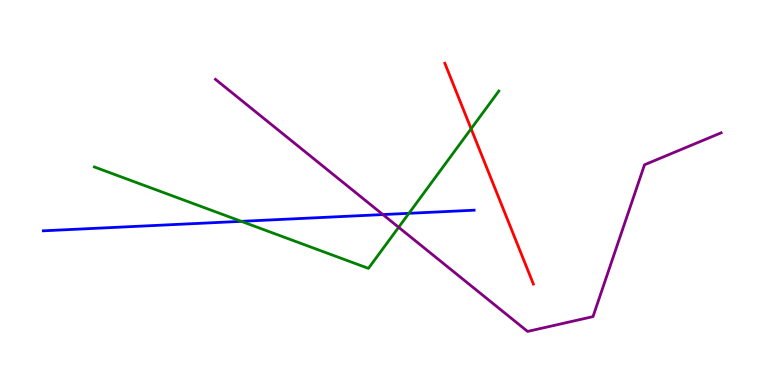[{'lines': ['blue', 'red'], 'intersections': []}, {'lines': ['green', 'red'], 'intersections': [{'x': 6.08, 'y': 6.66}]}, {'lines': ['purple', 'red'], 'intersections': []}, {'lines': ['blue', 'green'], 'intersections': [{'x': 3.11, 'y': 4.25}, {'x': 5.28, 'y': 4.46}]}, {'lines': ['blue', 'purple'], 'intersections': [{'x': 4.94, 'y': 4.43}]}, {'lines': ['green', 'purple'], 'intersections': [{'x': 5.14, 'y': 4.1}]}]